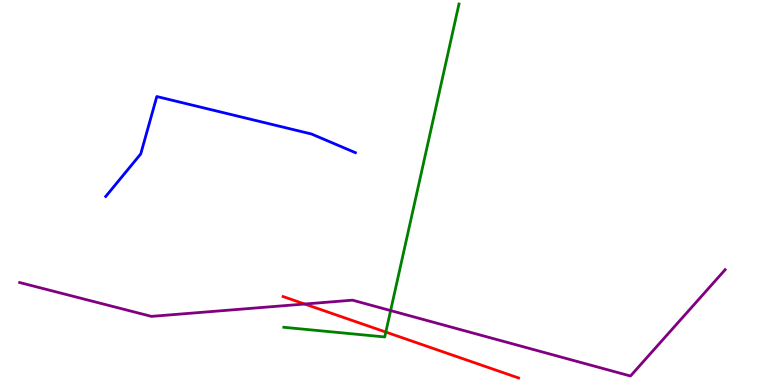[{'lines': ['blue', 'red'], 'intersections': []}, {'lines': ['green', 'red'], 'intersections': [{'x': 4.98, 'y': 1.37}]}, {'lines': ['purple', 'red'], 'intersections': [{'x': 3.93, 'y': 2.1}]}, {'lines': ['blue', 'green'], 'intersections': []}, {'lines': ['blue', 'purple'], 'intersections': []}, {'lines': ['green', 'purple'], 'intersections': [{'x': 5.04, 'y': 1.93}]}]